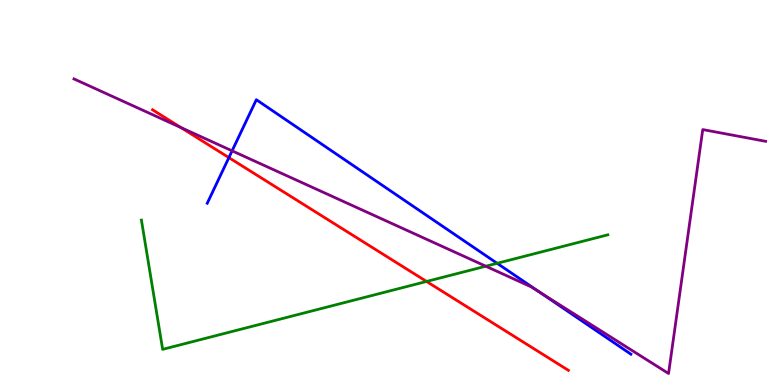[{'lines': ['blue', 'red'], 'intersections': [{'x': 2.95, 'y': 5.91}]}, {'lines': ['green', 'red'], 'intersections': [{'x': 5.5, 'y': 2.69}]}, {'lines': ['purple', 'red'], 'intersections': [{'x': 2.33, 'y': 6.69}]}, {'lines': ['blue', 'green'], 'intersections': [{'x': 6.41, 'y': 3.16}]}, {'lines': ['blue', 'purple'], 'intersections': [{'x': 2.99, 'y': 6.08}, {'x': 6.96, 'y': 2.41}]}, {'lines': ['green', 'purple'], 'intersections': [{'x': 6.27, 'y': 3.09}]}]